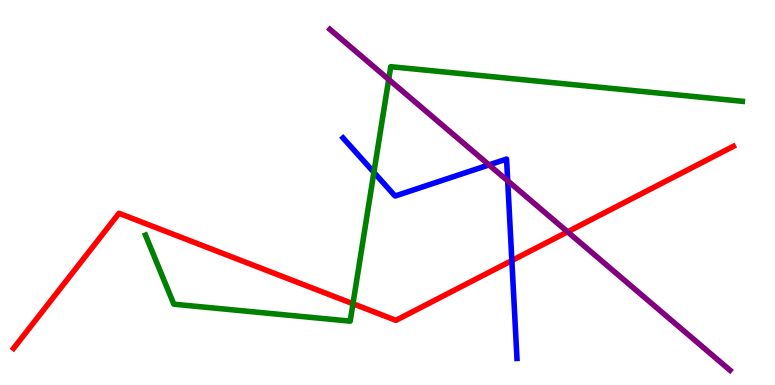[{'lines': ['blue', 'red'], 'intersections': [{'x': 6.6, 'y': 3.23}]}, {'lines': ['green', 'red'], 'intersections': [{'x': 4.55, 'y': 2.11}]}, {'lines': ['purple', 'red'], 'intersections': [{'x': 7.32, 'y': 3.98}]}, {'lines': ['blue', 'green'], 'intersections': [{'x': 4.82, 'y': 5.52}]}, {'lines': ['blue', 'purple'], 'intersections': [{'x': 6.31, 'y': 5.72}, {'x': 6.55, 'y': 5.3}]}, {'lines': ['green', 'purple'], 'intersections': [{'x': 5.02, 'y': 7.94}]}]